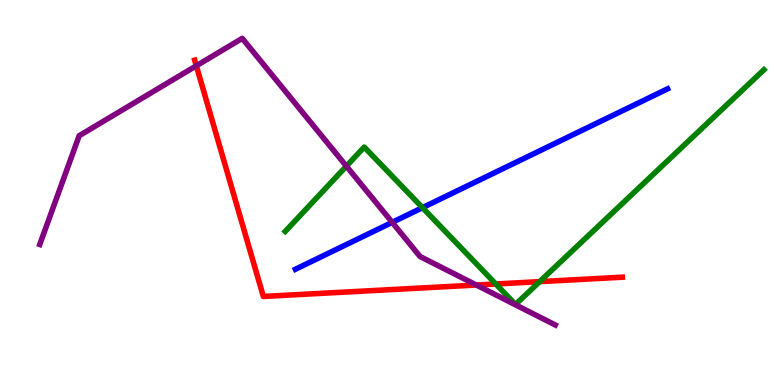[{'lines': ['blue', 'red'], 'intersections': []}, {'lines': ['green', 'red'], 'intersections': [{'x': 6.4, 'y': 2.62}, {'x': 6.96, 'y': 2.68}]}, {'lines': ['purple', 'red'], 'intersections': [{'x': 2.53, 'y': 8.29}, {'x': 6.15, 'y': 2.6}]}, {'lines': ['blue', 'green'], 'intersections': [{'x': 5.45, 'y': 4.61}]}, {'lines': ['blue', 'purple'], 'intersections': [{'x': 5.06, 'y': 4.22}]}, {'lines': ['green', 'purple'], 'intersections': [{'x': 4.47, 'y': 5.68}]}]